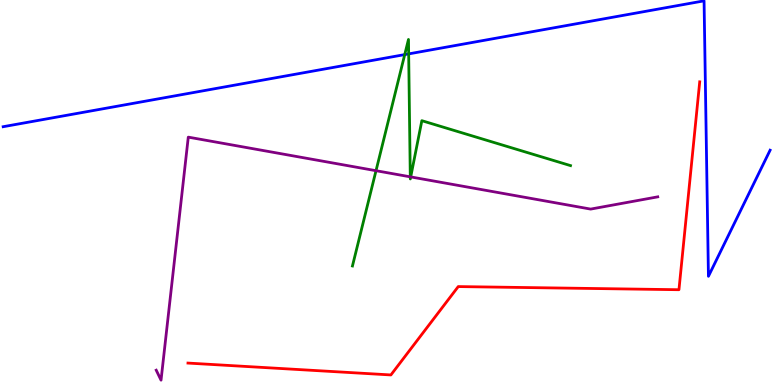[{'lines': ['blue', 'red'], 'intersections': []}, {'lines': ['green', 'red'], 'intersections': []}, {'lines': ['purple', 'red'], 'intersections': []}, {'lines': ['blue', 'green'], 'intersections': [{'x': 5.22, 'y': 8.58}, {'x': 5.27, 'y': 8.6}]}, {'lines': ['blue', 'purple'], 'intersections': []}, {'lines': ['green', 'purple'], 'intersections': [{'x': 4.85, 'y': 5.57}, {'x': 5.29, 'y': 5.41}, {'x': 5.3, 'y': 5.4}]}]